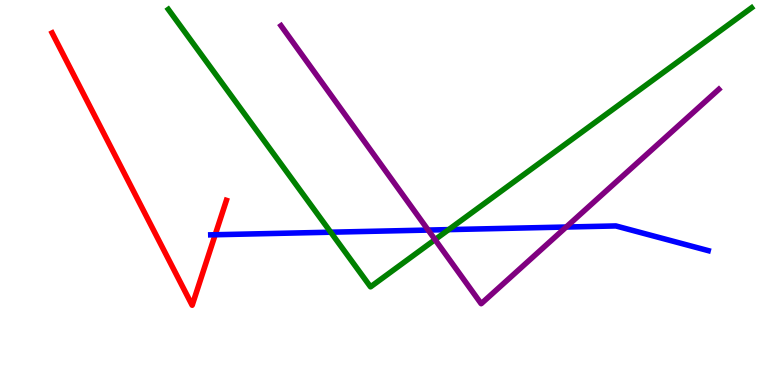[{'lines': ['blue', 'red'], 'intersections': [{'x': 2.78, 'y': 3.9}]}, {'lines': ['green', 'red'], 'intersections': []}, {'lines': ['purple', 'red'], 'intersections': []}, {'lines': ['blue', 'green'], 'intersections': [{'x': 4.27, 'y': 3.97}, {'x': 5.79, 'y': 4.04}]}, {'lines': ['blue', 'purple'], 'intersections': [{'x': 5.52, 'y': 4.02}, {'x': 7.31, 'y': 4.1}]}, {'lines': ['green', 'purple'], 'intersections': [{'x': 5.61, 'y': 3.78}]}]